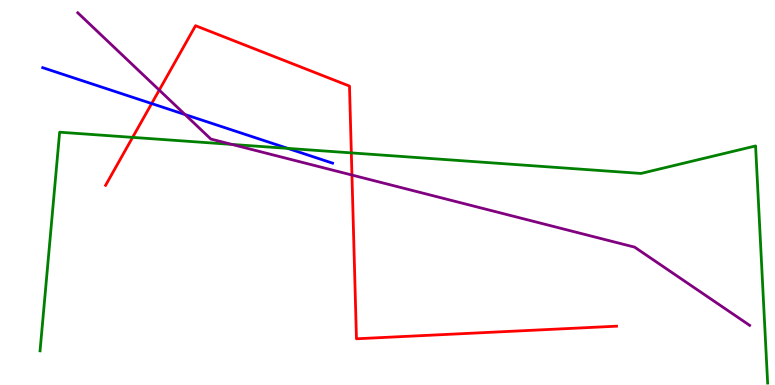[{'lines': ['blue', 'red'], 'intersections': [{'x': 1.96, 'y': 7.31}]}, {'lines': ['green', 'red'], 'intersections': [{'x': 1.71, 'y': 6.43}, {'x': 4.53, 'y': 6.03}]}, {'lines': ['purple', 'red'], 'intersections': [{'x': 2.05, 'y': 7.66}, {'x': 4.54, 'y': 5.45}]}, {'lines': ['blue', 'green'], 'intersections': [{'x': 3.71, 'y': 6.15}]}, {'lines': ['blue', 'purple'], 'intersections': [{'x': 2.39, 'y': 7.02}]}, {'lines': ['green', 'purple'], 'intersections': [{'x': 2.99, 'y': 6.25}]}]